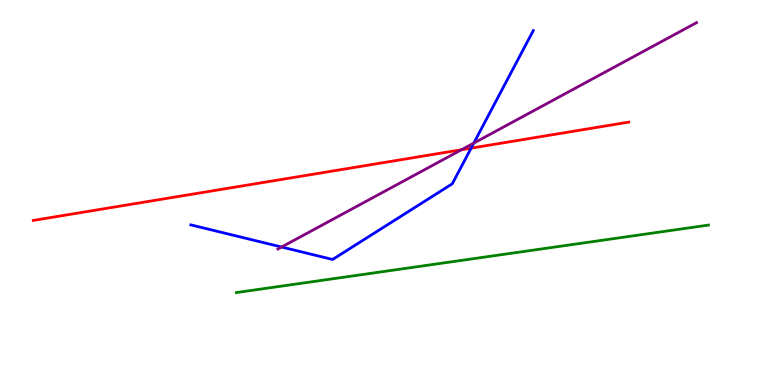[{'lines': ['blue', 'red'], 'intersections': [{'x': 6.08, 'y': 6.15}]}, {'lines': ['green', 'red'], 'intersections': []}, {'lines': ['purple', 'red'], 'intersections': [{'x': 5.96, 'y': 6.11}]}, {'lines': ['blue', 'green'], 'intersections': []}, {'lines': ['blue', 'purple'], 'intersections': [{'x': 3.63, 'y': 3.58}, {'x': 6.11, 'y': 6.28}]}, {'lines': ['green', 'purple'], 'intersections': []}]